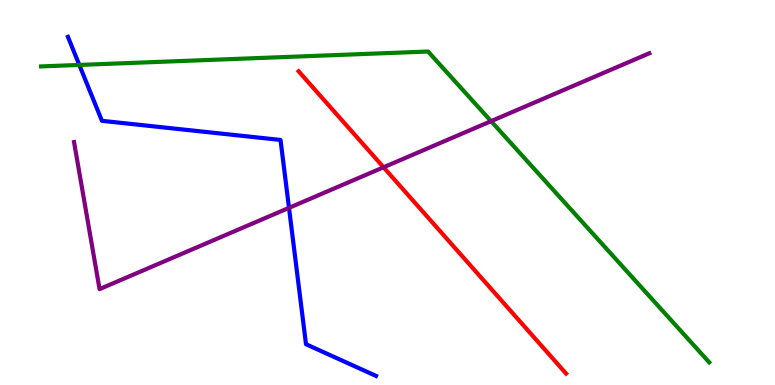[{'lines': ['blue', 'red'], 'intersections': []}, {'lines': ['green', 'red'], 'intersections': []}, {'lines': ['purple', 'red'], 'intersections': [{'x': 4.95, 'y': 5.66}]}, {'lines': ['blue', 'green'], 'intersections': [{'x': 1.02, 'y': 8.31}]}, {'lines': ['blue', 'purple'], 'intersections': [{'x': 3.73, 'y': 4.6}]}, {'lines': ['green', 'purple'], 'intersections': [{'x': 6.34, 'y': 6.85}]}]